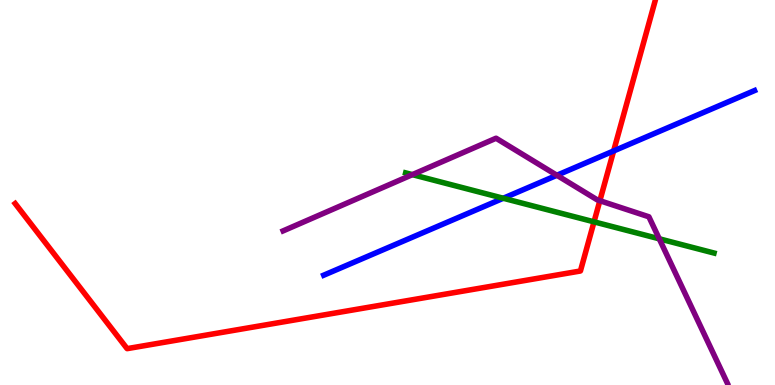[{'lines': ['blue', 'red'], 'intersections': [{'x': 7.92, 'y': 6.08}]}, {'lines': ['green', 'red'], 'intersections': [{'x': 7.66, 'y': 4.24}]}, {'lines': ['purple', 'red'], 'intersections': [{'x': 7.74, 'y': 4.79}]}, {'lines': ['blue', 'green'], 'intersections': [{'x': 6.49, 'y': 4.85}]}, {'lines': ['blue', 'purple'], 'intersections': [{'x': 7.19, 'y': 5.45}]}, {'lines': ['green', 'purple'], 'intersections': [{'x': 5.32, 'y': 5.46}, {'x': 8.51, 'y': 3.8}]}]